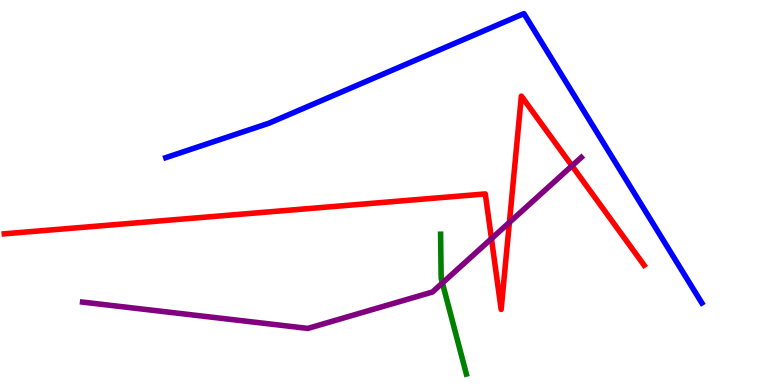[{'lines': ['blue', 'red'], 'intersections': []}, {'lines': ['green', 'red'], 'intersections': []}, {'lines': ['purple', 'red'], 'intersections': [{'x': 6.34, 'y': 3.8}, {'x': 6.57, 'y': 4.22}, {'x': 7.38, 'y': 5.69}]}, {'lines': ['blue', 'green'], 'intersections': []}, {'lines': ['blue', 'purple'], 'intersections': []}, {'lines': ['green', 'purple'], 'intersections': [{'x': 5.71, 'y': 2.65}]}]